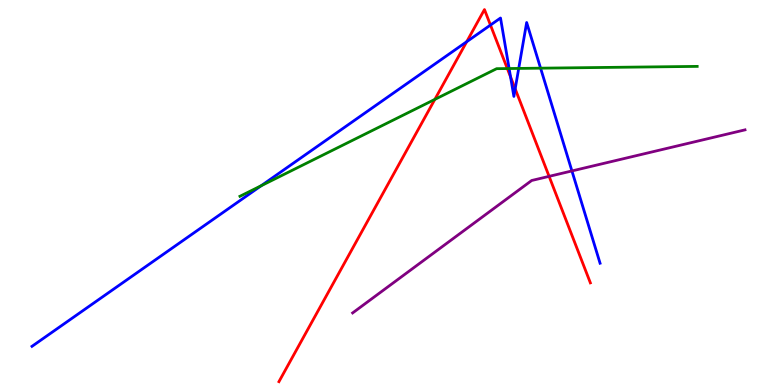[{'lines': ['blue', 'red'], 'intersections': [{'x': 6.02, 'y': 8.92}, {'x': 6.33, 'y': 9.35}, {'x': 6.59, 'y': 8.0}, {'x': 6.65, 'y': 7.69}]}, {'lines': ['green', 'red'], 'intersections': [{'x': 5.61, 'y': 7.42}, {'x': 6.55, 'y': 8.22}]}, {'lines': ['purple', 'red'], 'intersections': [{'x': 7.09, 'y': 5.42}]}, {'lines': ['blue', 'green'], 'intersections': [{'x': 3.37, 'y': 5.18}, {'x': 6.57, 'y': 8.22}, {'x': 6.69, 'y': 8.22}, {'x': 6.98, 'y': 8.23}]}, {'lines': ['blue', 'purple'], 'intersections': [{'x': 7.38, 'y': 5.56}]}, {'lines': ['green', 'purple'], 'intersections': []}]